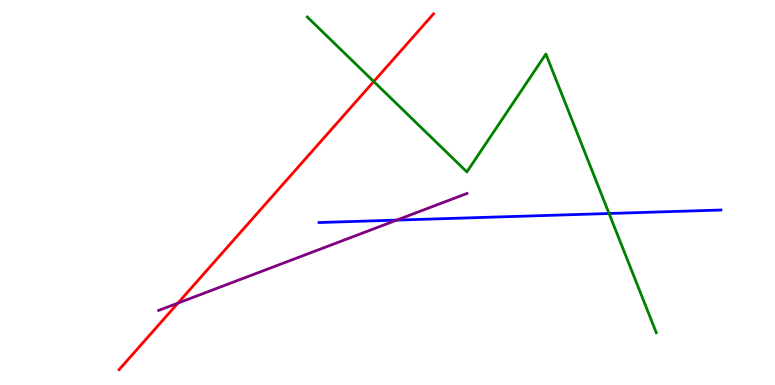[{'lines': ['blue', 'red'], 'intersections': []}, {'lines': ['green', 'red'], 'intersections': [{'x': 4.82, 'y': 7.88}]}, {'lines': ['purple', 'red'], 'intersections': [{'x': 2.3, 'y': 2.13}]}, {'lines': ['blue', 'green'], 'intersections': [{'x': 7.86, 'y': 4.45}]}, {'lines': ['blue', 'purple'], 'intersections': [{'x': 5.12, 'y': 4.28}]}, {'lines': ['green', 'purple'], 'intersections': []}]